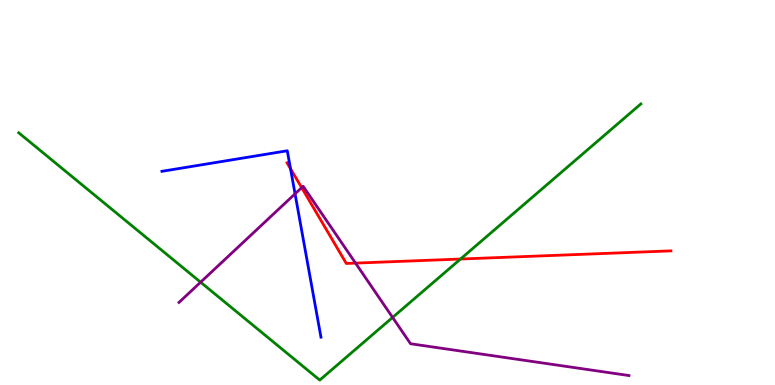[{'lines': ['blue', 'red'], 'intersections': [{'x': 3.75, 'y': 5.62}]}, {'lines': ['green', 'red'], 'intersections': [{'x': 5.94, 'y': 3.27}]}, {'lines': ['purple', 'red'], 'intersections': [{'x': 3.89, 'y': 5.13}, {'x': 4.59, 'y': 3.17}]}, {'lines': ['blue', 'green'], 'intersections': []}, {'lines': ['blue', 'purple'], 'intersections': [{'x': 3.81, 'y': 4.97}]}, {'lines': ['green', 'purple'], 'intersections': [{'x': 2.59, 'y': 2.67}, {'x': 5.07, 'y': 1.75}]}]